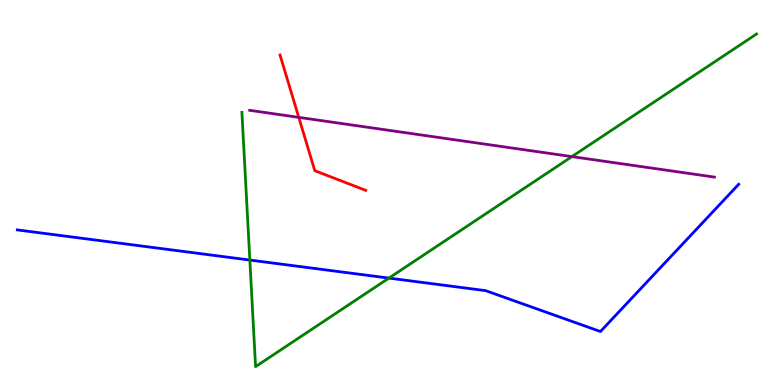[{'lines': ['blue', 'red'], 'intersections': []}, {'lines': ['green', 'red'], 'intersections': []}, {'lines': ['purple', 'red'], 'intersections': [{'x': 3.86, 'y': 6.95}]}, {'lines': ['blue', 'green'], 'intersections': [{'x': 3.22, 'y': 3.25}, {'x': 5.02, 'y': 2.78}]}, {'lines': ['blue', 'purple'], 'intersections': []}, {'lines': ['green', 'purple'], 'intersections': [{'x': 7.38, 'y': 5.93}]}]